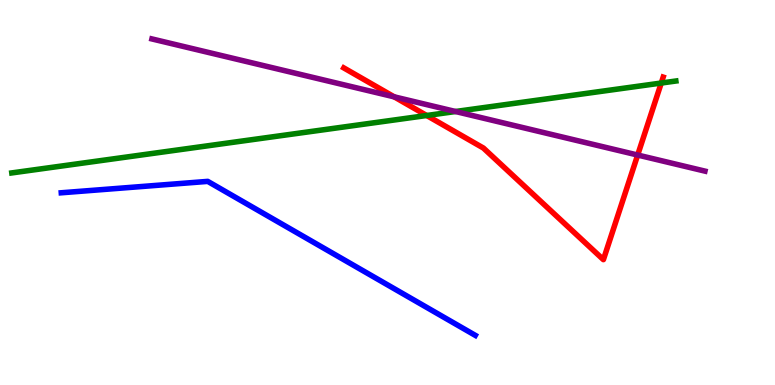[{'lines': ['blue', 'red'], 'intersections': []}, {'lines': ['green', 'red'], 'intersections': [{'x': 5.51, 'y': 7.0}, {'x': 8.53, 'y': 7.84}]}, {'lines': ['purple', 'red'], 'intersections': [{'x': 5.09, 'y': 7.48}, {'x': 8.23, 'y': 5.97}]}, {'lines': ['blue', 'green'], 'intersections': []}, {'lines': ['blue', 'purple'], 'intersections': []}, {'lines': ['green', 'purple'], 'intersections': [{'x': 5.88, 'y': 7.1}]}]